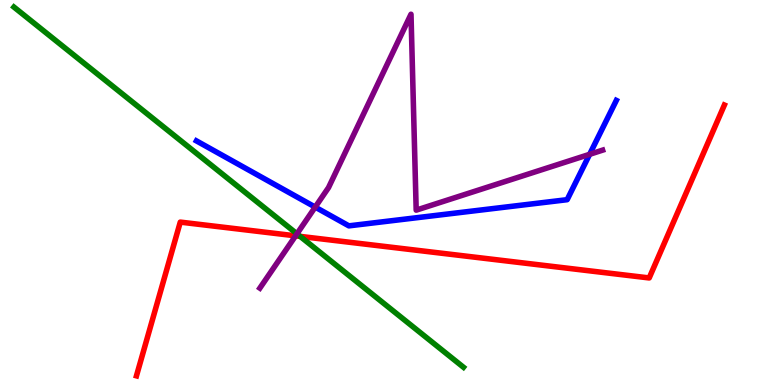[{'lines': ['blue', 'red'], 'intersections': []}, {'lines': ['green', 'red'], 'intersections': [{'x': 3.87, 'y': 3.86}]}, {'lines': ['purple', 'red'], 'intersections': [{'x': 3.81, 'y': 3.87}]}, {'lines': ['blue', 'green'], 'intersections': []}, {'lines': ['blue', 'purple'], 'intersections': [{'x': 4.07, 'y': 4.62}, {'x': 7.61, 'y': 5.99}]}, {'lines': ['green', 'purple'], 'intersections': [{'x': 3.83, 'y': 3.93}]}]